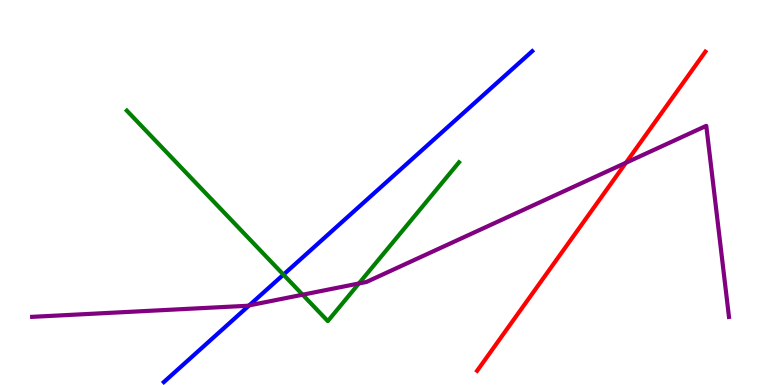[{'lines': ['blue', 'red'], 'intersections': []}, {'lines': ['green', 'red'], 'intersections': []}, {'lines': ['purple', 'red'], 'intersections': [{'x': 8.08, 'y': 5.77}]}, {'lines': ['blue', 'green'], 'intersections': [{'x': 3.66, 'y': 2.87}]}, {'lines': ['blue', 'purple'], 'intersections': [{'x': 3.22, 'y': 2.07}]}, {'lines': ['green', 'purple'], 'intersections': [{'x': 3.9, 'y': 2.35}, {'x': 4.63, 'y': 2.64}]}]